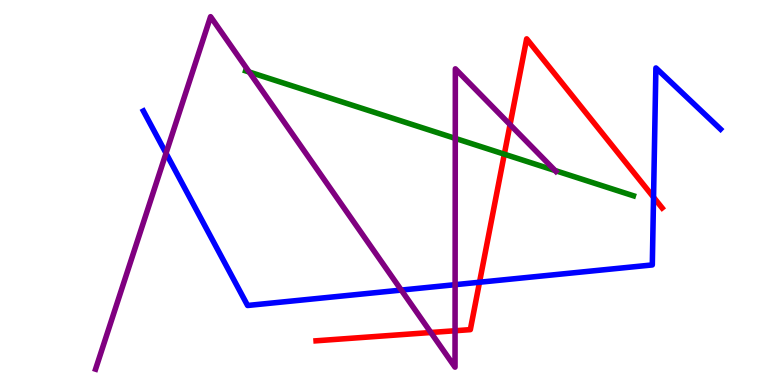[{'lines': ['blue', 'red'], 'intersections': [{'x': 6.19, 'y': 2.67}, {'x': 8.43, 'y': 4.88}]}, {'lines': ['green', 'red'], 'intersections': [{'x': 6.51, 'y': 6.0}]}, {'lines': ['purple', 'red'], 'intersections': [{'x': 5.56, 'y': 1.36}, {'x': 5.87, 'y': 1.41}, {'x': 6.58, 'y': 6.76}]}, {'lines': ['blue', 'green'], 'intersections': []}, {'lines': ['blue', 'purple'], 'intersections': [{'x': 2.14, 'y': 6.02}, {'x': 5.18, 'y': 2.47}, {'x': 5.87, 'y': 2.61}]}, {'lines': ['green', 'purple'], 'intersections': [{'x': 3.22, 'y': 8.13}, {'x': 5.87, 'y': 6.41}, {'x': 7.16, 'y': 5.57}]}]